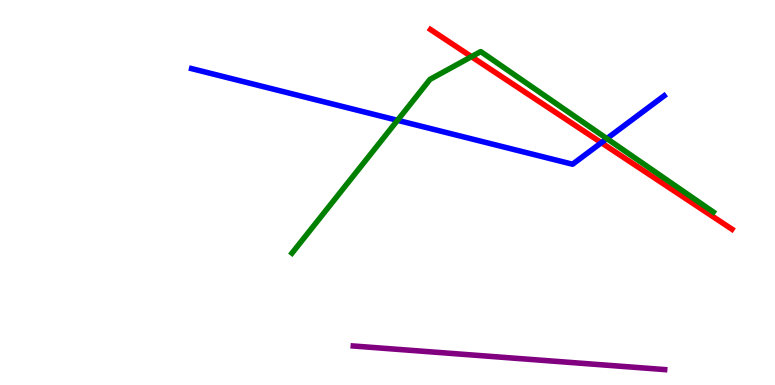[{'lines': ['blue', 'red'], 'intersections': [{'x': 7.76, 'y': 6.29}]}, {'lines': ['green', 'red'], 'intersections': [{'x': 6.08, 'y': 8.53}]}, {'lines': ['purple', 'red'], 'intersections': []}, {'lines': ['blue', 'green'], 'intersections': [{'x': 5.13, 'y': 6.88}, {'x': 7.83, 'y': 6.4}]}, {'lines': ['blue', 'purple'], 'intersections': []}, {'lines': ['green', 'purple'], 'intersections': []}]